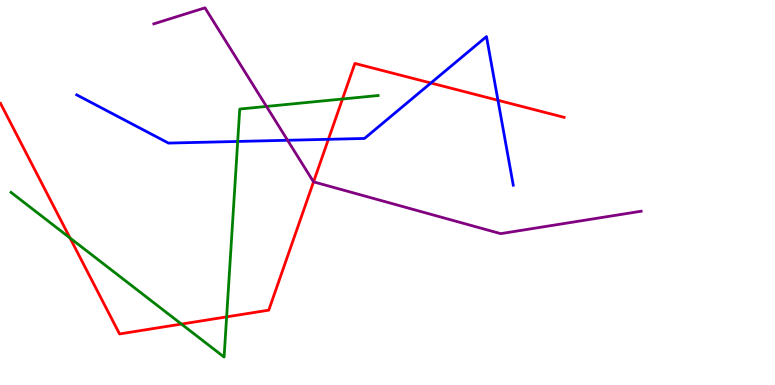[{'lines': ['blue', 'red'], 'intersections': [{'x': 4.24, 'y': 6.38}, {'x': 5.56, 'y': 7.84}, {'x': 6.43, 'y': 7.4}]}, {'lines': ['green', 'red'], 'intersections': [{'x': 0.903, 'y': 3.82}, {'x': 2.34, 'y': 1.58}, {'x': 2.92, 'y': 1.77}, {'x': 4.42, 'y': 7.43}]}, {'lines': ['purple', 'red'], 'intersections': [{'x': 4.05, 'y': 5.28}]}, {'lines': ['blue', 'green'], 'intersections': [{'x': 3.07, 'y': 6.33}]}, {'lines': ['blue', 'purple'], 'intersections': [{'x': 3.71, 'y': 6.36}]}, {'lines': ['green', 'purple'], 'intersections': [{'x': 3.44, 'y': 7.24}]}]